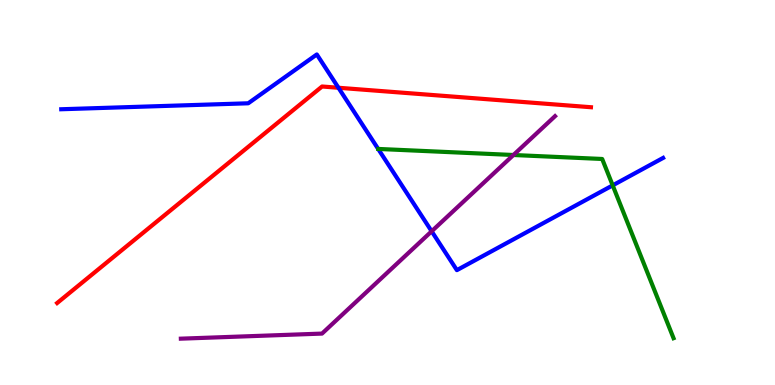[{'lines': ['blue', 'red'], 'intersections': [{'x': 4.37, 'y': 7.72}]}, {'lines': ['green', 'red'], 'intersections': []}, {'lines': ['purple', 'red'], 'intersections': []}, {'lines': ['blue', 'green'], 'intersections': [{'x': 7.91, 'y': 5.19}]}, {'lines': ['blue', 'purple'], 'intersections': [{'x': 5.57, 'y': 3.99}]}, {'lines': ['green', 'purple'], 'intersections': [{'x': 6.62, 'y': 5.97}]}]